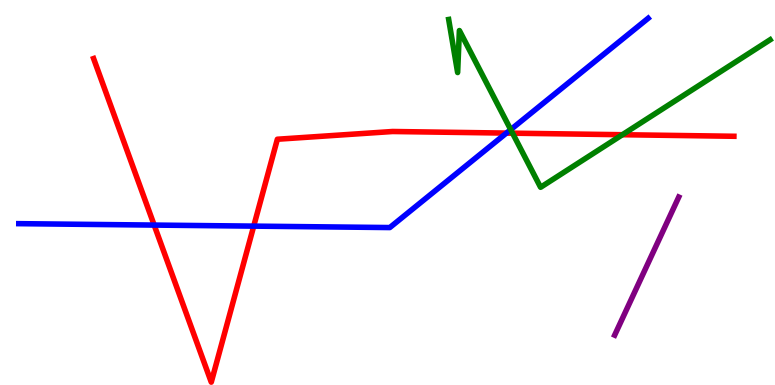[{'lines': ['blue', 'red'], 'intersections': [{'x': 1.99, 'y': 4.15}, {'x': 3.27, 'y': 4.13}, {'x': 6.53, 'y': 6.54}]}, {'lines': ['green', 'red'], 'intersections': [{'x': 6.61, 'y': 6.54}, {'x': 8.03, 'y': 6.5}]}, {'lines': ['purple', 'red'], 'intersections': []}, {'lines': ['blue', 'green'], 'intersections': [{'x': 6.59, 'y': 6.63}]}, {'lines': ['blue', 'purple'], 'intersections': []}, {'lines': ['green', 'purple'], 'intersections': []}]